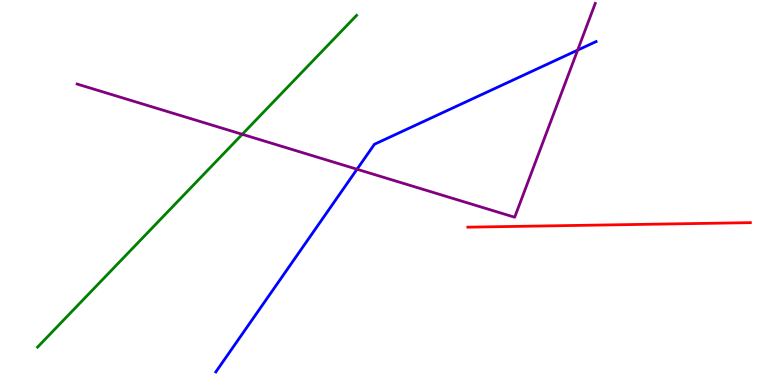[{'lines': ['blue', 'red'], 'intersections': []}, {'lines': ['green', 'red'], 'intersections': []}, {'lines': ['purple', 'red'], 'intersections': []}, {'lines': ['blue', 'green'], 'intersections': []}, {'lines': ['blue', 'purple'], 'intersections': [{'x': 4.61, 'y': 5.6}, {'x': 7.45, 'y': 8.7}]}, {'lines': ['green', 'purple'], 'intersections': [{'x': 3.13, 'y': 6.51}]}]